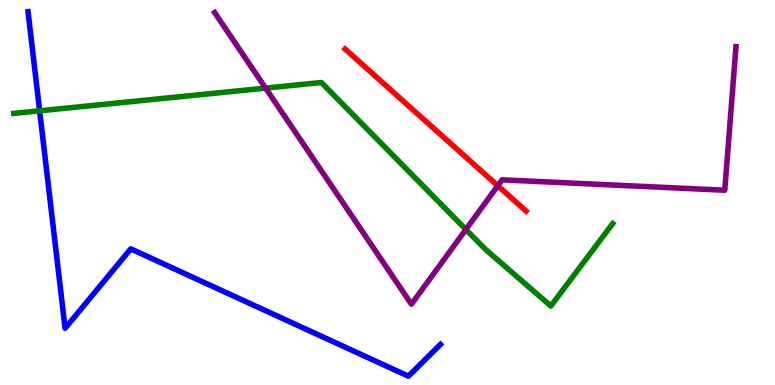[{'lines': ['blue', 'red'], 'intersections': []}, {'lines': ['green', 'red'], 'intersections': []}, {'lines': ['purple', 'red'], 'intersections': [{'x': 6.42, 'y': 5.18}]}, {'lines': ['blue', 'green'], 'intersections': [{'x': 0.511, 'y': 7.12}]}, {'lines': ['blue', 'purple'], 'intersections': []}, {'lines': ['green', 'purple'], 'intersections': [{'x': 3.43, 'y': 7.71}, {'x': 6.01, 'y': 4.04}]}]